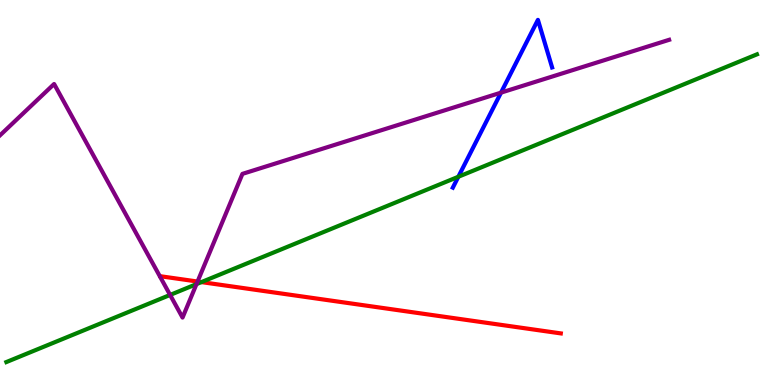[{'lines': ['blue', 'red'], 'intersections': []}, {'lines': ['green', 'red'], 'intersections': [{'x': 2.6, 'y': 2.67}]}, {'lines': ['purple', 'red'], 'intersections': [{'x': 2.55, 'y': 2.69}]}, {'lines': ['blue', 'green'], 'intersections': [{'x': 5.91, 'y': 5.41}]}, {'lines': ['blue', 'purple'], 'intersections': [{'x': 6.46, 'y': 7.59}]}, {'lines': ['green', 'purple'], 'intersections': [{'x': 2.19, 'y': 2.34}, {'x': 2.54, 'y': 2.62}]}]